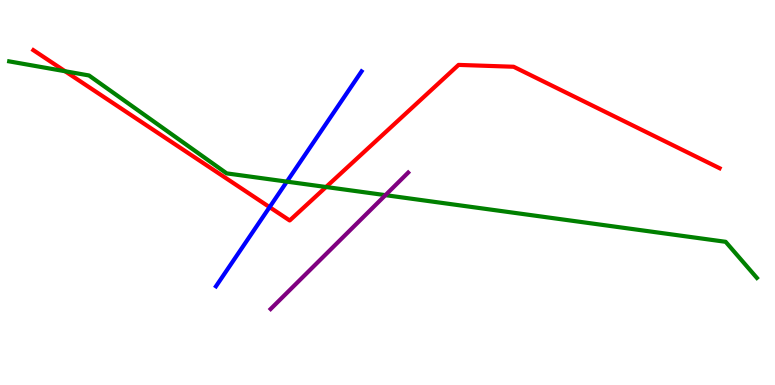[{'lines': ['blue', 'red'], 'intersections': [{'x': 3.48, 'y': 4.62}]}, {'lines': ['green', 'red'], 'intersections': [{'x': 0.84, 'y': 8.15}, {'x': 4.21, 'y': 5.14}]}, {'lines': ['purple', 'red'], 'intersections': []}, {'lines': ['blue', 'green'], 'intersections': [{'x': 3.7, 'y': 5.28}]}, {'lines': ['blue', 'purple'], 'intersections': []}, {'lines': ['green', 'purple'], 'intersections': [{'x': 4.97, 'y': 4.93}]}]